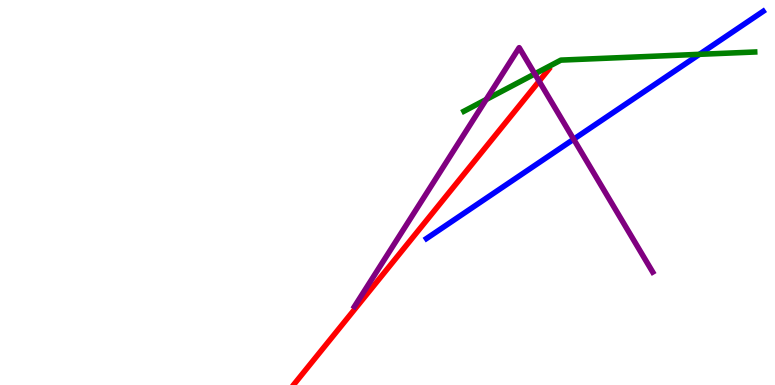[{'lines': ['blue', 'red'], 'intersections': []}, {'lines': ['green', 'red'], 'intersections': []}, {'lines': ['purple', 'red'], 'intersections': [{'x': 6.96, 'y': 7.89}]}, {'lines': ['blue', 'green'], 'intersections': [{'x': 9.03, 'y': 8.59}]}, {'lines': ['blue', 'purple'], 'intersections': [{'x': 7.4, 'y': 6.38}]}, {'lines': ['green', 'purple'], 'intersections': [{'x': 6.27, 'y': 7.42}, {'x': 6.9, 'y': 8.08}]}]